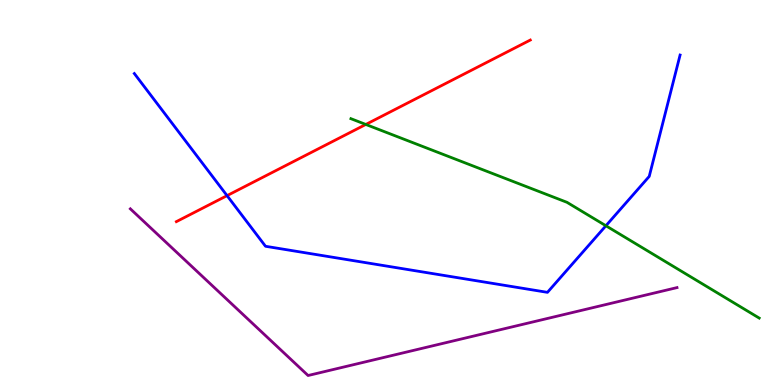[{'lines': ['blue', 'red'], 'intersections': [{'x': 2.93, 'y': 4.92}]}, {'lines': ['green', 'red'], 'intersections': [{'x': 4.72, 'y': 6.77}]}, {'lines': ['purple', 'red'], 'intersections': []}, {'lines': ['blue', 'green'], 'intersections': [{'x': 7.82, 'y': 4.14}]}, {'lines': ['blue', 'purple'], 'intersections': []}, {'lines': ['green', 'purple'], 'intersections': []}]